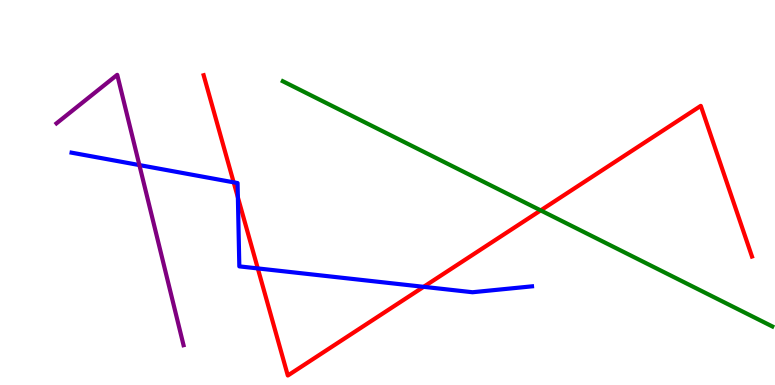[{'lines': ['blue', 'red'], 'intersections': [{'x': 3.02, 'y': 5.26}, {'x': 3.07, 'y': 4.87}, {'x': 3.33, 'y': 3.03}, {'x': 5.47, 'y': 2.55}]}, {'lines': ['green', 'red'], 'intersections': [{'x': 6.98, 'y': 4.54}]}, {'lines': ['purple', 'red'], 'intersections': []}, {'lines': ['blue', 'green'], 'intersections': []}, {'lines': ['blue', 'purple'], 'intersections': [{'x': 1.8, 'y': 5.71}]}, {'lines': ['green', 'purple'], 'intersections': []}]